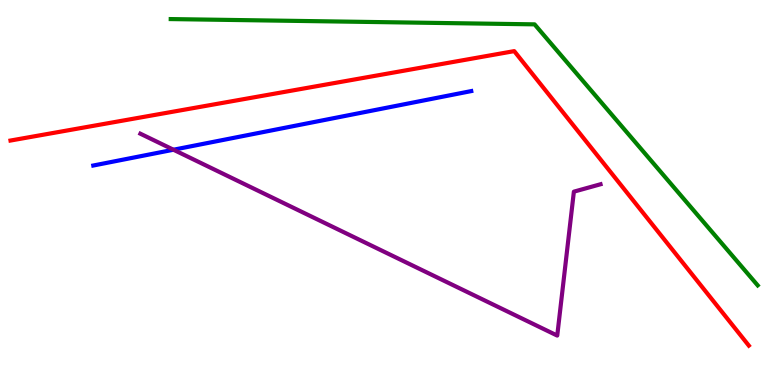[{'lines': ['blue', 'red'], 'intersections': []}, {'lines': ['green', 'red'], 'intersections': []}, {'lines': ['purple', 'red'], 'intersections': []}, {'lines': ['blue', 'green'], 'intersections': []}, {'lines': ['blue', 'purple'], 'intersections': [{'x': 2.24, 'y': 6.11}]}, {'lines': ['green', 'purple'], 'intersections': []}]